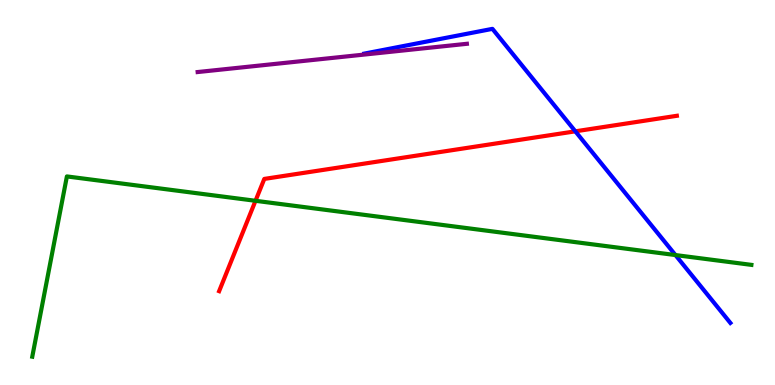[{'lines': ['blue', 'red'], 'intersections': [{'x': 7.42, 'y': 6.59}]}, {'lines': ['green', 'red'], 'intersections': [{'x': 3.3, 'y': 4.78}]}, {'lines': ['purple', 'red'], 'intersections': []}, {'lines': ['blue', 'green'], 'intersections': [{'x': 8.72, 'y': 3.38}]}, {'lines': ['blue', 'purple'], 'intersections': []}, {'lines': ['green', 'purple'], 'intersections': []}]